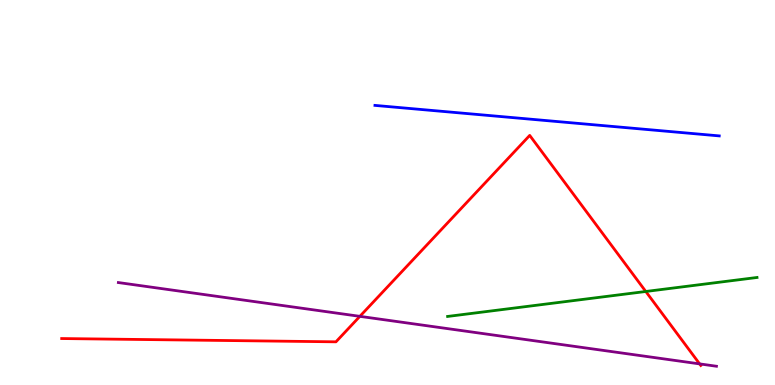[{'lines': ['blue', 'red'], 'intersections': []}, {'lines': ['green', 'red'], 'intersections': [{'x': 8.33, 'y': 2.43}]}, {'lines': ['purple', 'red'], 'intersections': [{'x': 4.64, 'y': 1.78}, {'x': 9.03, 'y': 0.548}]}, {'lines': ['blue', 'green'], 'intersections': []}, {'lines': ['blue', 'purple'], 'intersections': []}, {'lines': ['green', 'purple'], 'intersections': []}]